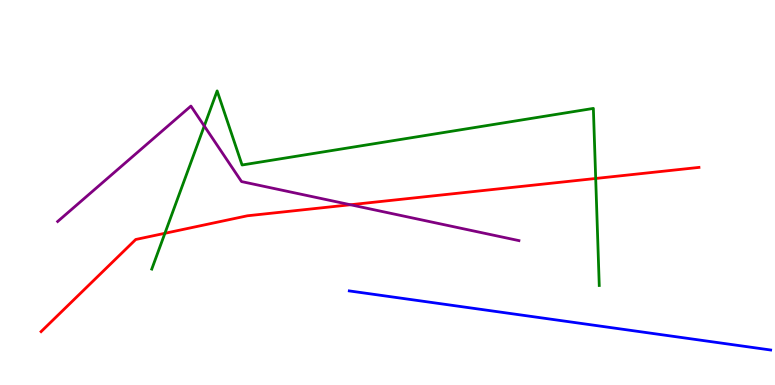[{'lines': ['blue', 'red'], 'intersections': []}, {'lines': ['green', 'red'], 'intersections': [{'x': 2.13, 'y': 3.94}, {'x': 7.69, 'y': 5.36}]}, {'lines': ['purple', 'red'], 'intersections': [{'x': 4.52, 'y': 4.68}]}, {'lines': ['blue', 'green'], 'intersections': []}, {'lines': ['blue', 'purple'], 'intersections': []}, {'lines': ['green', 'purple'], 'intersections': [{'x': 2.64, 'y': 6.73}]}]